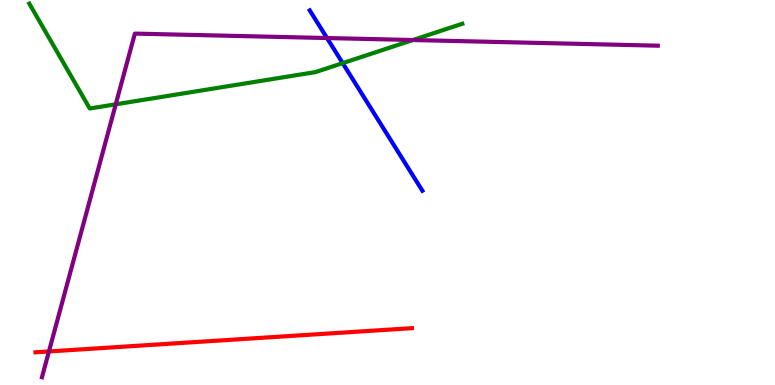[{'lines': ['blue', 'red'], 'intersections': []}, {'lines': ['green', 'red'], 'intersections': []}, {'lines': ['purple', 'red'], 'intersections': [{'x': 0.632, 'y': 0.871}]}, {'lines': ['blue', 'green'], 'intersections': [{'x': 4.42, 'y': 8.36}]}, {'lines': ['blue', 'purple'], 'intersections': [{'x': 4.22, 'y': 9.01}]}, {'lines': ['green', 'purple'], 'intersections': [{'x': 1.49, 'y': 7.29}, {'x': 5.33, 'y': 8.96}]}]